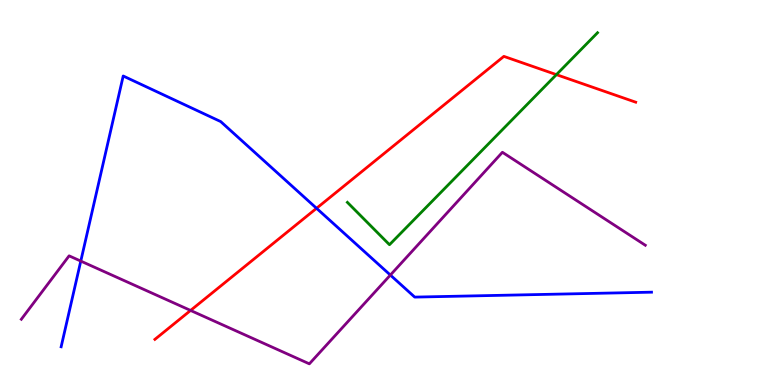[{'lines': ['blue', 'red'], 'intersections': [{'x': 4.08, 'y': 4.59}]}, {'lines': ['green', 'red'], 'intersections': [{'x': 7.18, 'y': 8.06}]}, {'lines': ['purple', 'red'], 'intersections': [{'x': 2.46, 'y': 1.94}]}, {'lines': ['blue', 'green'], 'intersections': []}, {'lines': ['blue', 'purple'], 'intersections': [{'x': 1.04, 'y': 3.22}, {'x': 5.04, 'y': 2.86}]}, {'lines': ['green', 'purple'], 'intersections': []}]